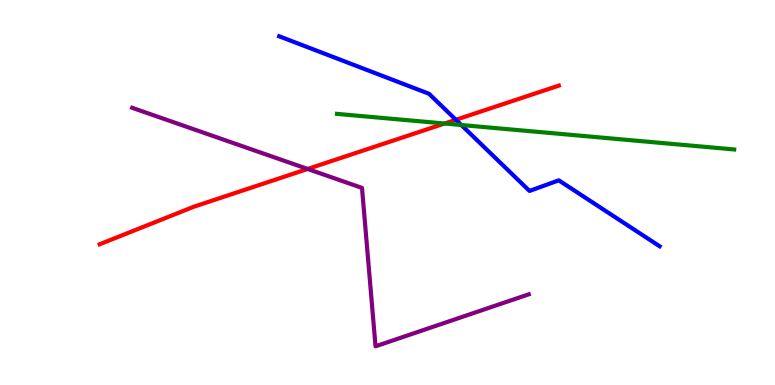[{'lines': ['blue', 'red'], 'intersections': [{'x': 5.88, 'y': 6.89}]}, {'lines': ['green', 'red'], 'intersections': [{'x': 5.74, 'y': 6.79}]}, {'lines': ['purple', 'red'], 'intersections': [{'x': 3.97, 'y': 5.61}]}, {'lines': ['blue', 'green'], 'intersections': [{'x': 5.95, 'y': 6.75}]}, {'lines': ['blue', 'purple'], 'intersections': []}, {'lines': ['green', 'purple'], 'intersections': []}]